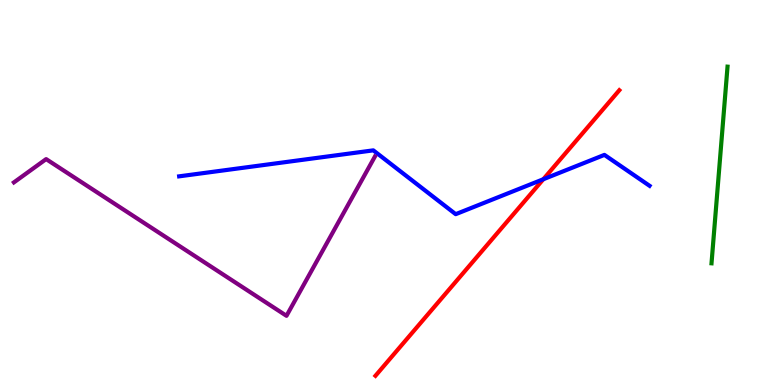[{'lines': ['blue', 'red'], 'intersections': [{'x': 7.01, 'y': 5.34}]}, {'lines': ['green', 'red'], 'intersections': []}, {'lines': ['purple', 'red'], 'intersections': []}, {'lines': ['blue', 'green'], 'intersections': []}, {'lines': ['blue', 'purple'], 'intersections': []}, {'lines': ['green', 'purple'], 'intersections': []}]